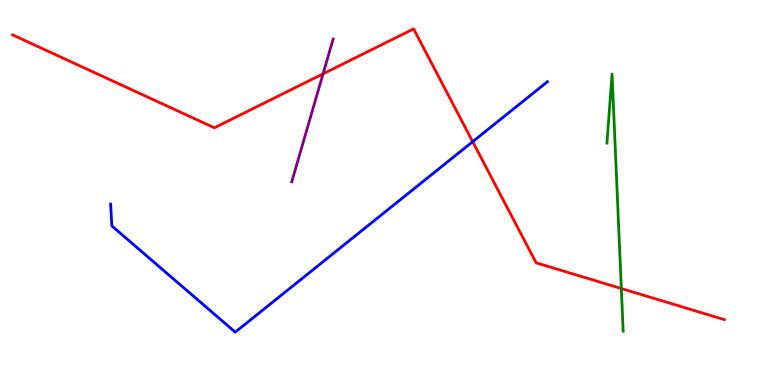[{'lines': ['blue', 'red'], 'intersections': [{'x': 6.1, 'y': 6.32}]}, {'lines': ['green', 'red'], 'intersections': [{'x': 8.02, 'y': 2.51}]}, {'lines': ['purple', 'red'], 'intersections': [{'x': 4.17, 'y': 8.08}]}, {'lines': ['blue', 'green'], 'intersections': []}, {'lines': ['blue', 'purple'], 'intersections': []}, {'lines': ['green', 'purple'], 'intersections': []}]